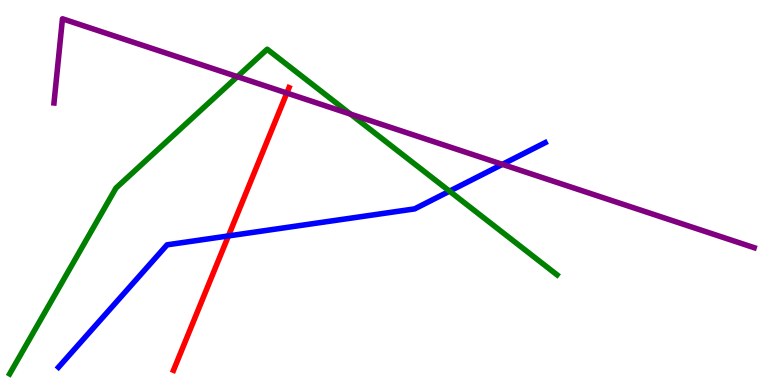[{'lines': ['blue', 'red'], 'intersections': [{'x': 2.95, 'y': 3.87}]}, {'lines': ['green', 'red'], 'intersections': []}, {'lines': ['purple', 'red'], 'intersections': [{'x': 3.7, 'y': 7.58}]}, {'lines': ['blue', 'green'], 'intersections': [{'x': 5.8, 'y': 5.03}]}, {'lines': ['blue', 'purple'], 'intersections': [{'x': 6.48, 'y': 5.73}]}, {'lines': ['green', 'purple'], 'intersections': [{'x': 3.06, 'y': 8.01}, {'x': 4.52, 'y': 7.04}]}]